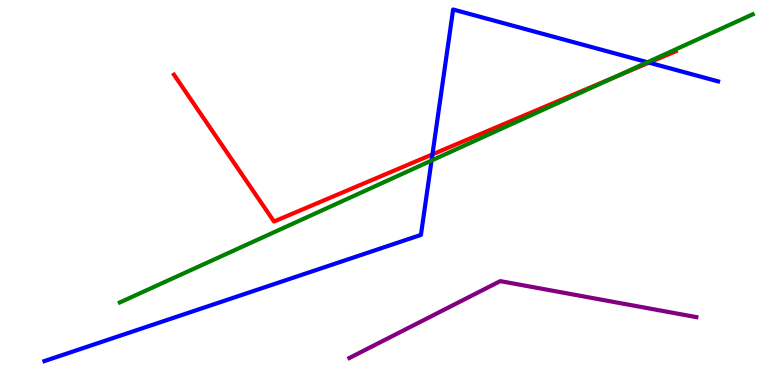[{'lines': ['blue', 'red'], 'intersections': [{'x': 5.58, 'y': 5.99}, {'x': 8.37, 'y': 8.37}]}, {'lines': ['green', 'red'], 'intersections': [{'x': 7.93, 'y': 7.99}]}, {'lines': ['purple', 'red'], 'intersections': []}, {'lines': ['blue', 'green'], 'intersections': [{'x': 5.57, 'y': 5.83}, {'x': 8.35, 'y': 8.38}]}, {'lines': ['blue', 'purple'], 'intersections': []}, {'lines': ['green', 'purple'], 'intersections': []}]